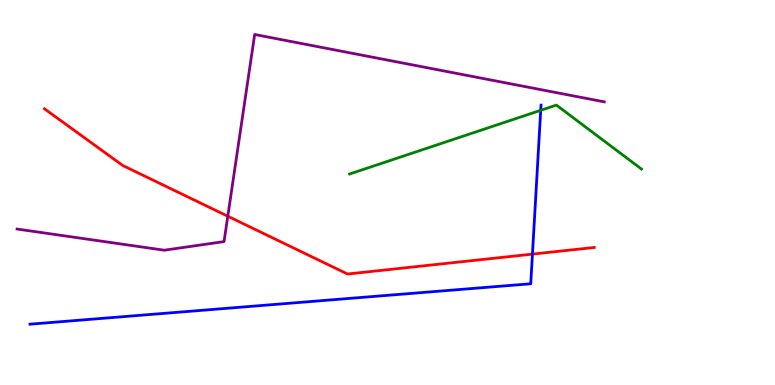[{'lines': ['blue', 'red'], 'intersections': [{'x': 6.87, 'y': 3.4}]}, {'lines': ['green', 'red'], 'intersections': []}, {'lines': ['purple', 'red'], 'intersections': [{'x': 2.94, 'y': 4.38}]}, {'lines': ['blue', 'green'], 'intersections': [{'x': 6.98, 'y': 7.13}]}, {'lines': ['blue', 'purple'], 'intersections': []}, {'lines': ['green', 'purple'], 'intersections': []}]